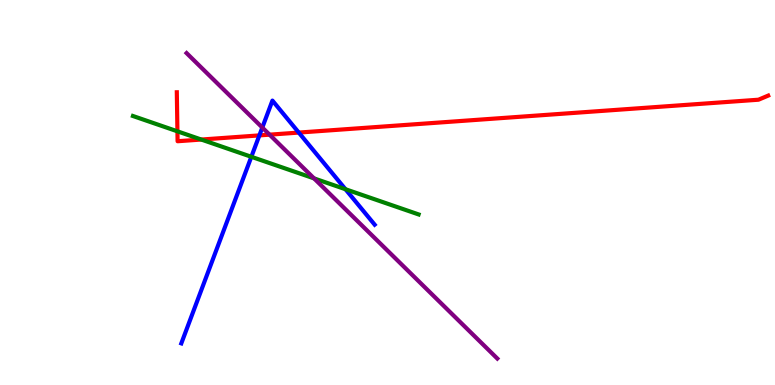[{'lines': ['blue', 'red'], 'intersections': [{'x': 3.35, 'y': 6.48}, {'x': 3.86, 'y': 6.56}]}, {'lines': ['green', 'red'], 'intersections': [{'x': 2.29, 'y': 6.59}, {'x': 2.6, 'y': 6.38}]}, {'lines': ['purple', 'red'], 'intersections': [{'x': 3.48, 'y': 6.5}]}, {'lines': ['blue', 'green'], 'intersections': [{'x': 3.24, 'y': 5.93}, {'x': 4.46, 'y': 5.09}]}, {'lines': ['blue', 'purple'], 'intersections': [{'x': 3.38, 'y': 6.69}]}, {'lines': ['green', 'purple'], 'intersections': [{'x': 4.05, 'y': 5.37}]}]